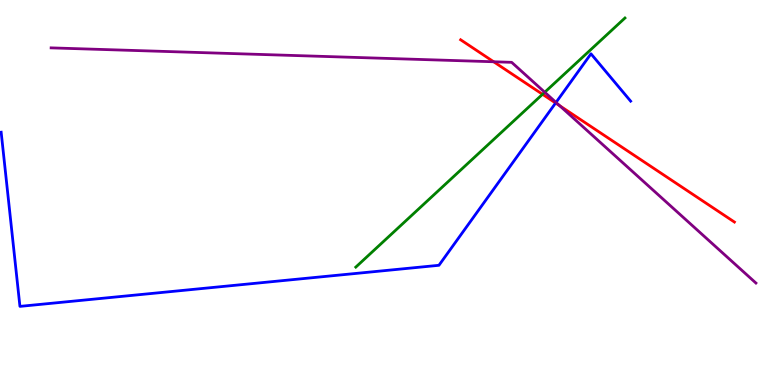[{'lines': ['blue', 'red'], 'intersections': [{'x': 7.17, 'y': 7.32}]}, {'lines': ['green', 'red'], 'intersections': [{'x': 7.0, 'y': 7.55}]}, {'lines': ['purple', 'red'], 'intersections': [{'x': 6.37, 'y': 8.4}, {'x': 7.22, 'y': 7.25}]}, {'lines': ['blue', 'green'], 'intersections': []}, {'lines': ['blue', 'purple'], 'intersections': [{'x': 7.17, 'y': 7.34}]}, {'lines': ['green', 'purple'], 'intersections': [{'x': 7.03, 'y': 7.6}]}]